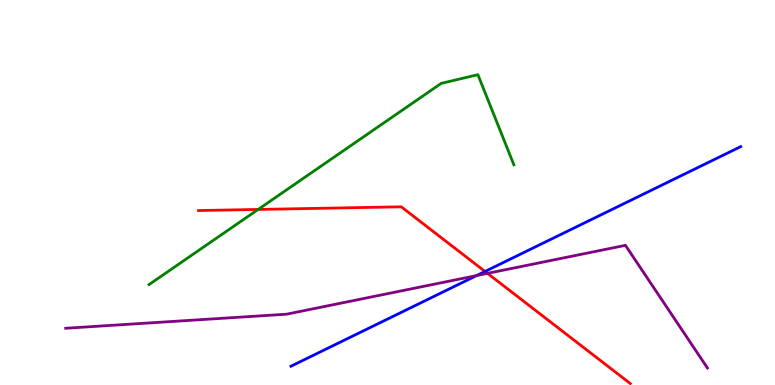[{'lines': ['blue', 'red'], 'intersections': [{'x': 6.26, 'y': 2.95}]}, {'lines': ['green', 'red'], 'intersections': [{'x': 3.33, 'y': 4.56}]}, {'lines': ['purple', 'red'], 'intersections': [{'x': 6.29, 'y': 2.9}]}, {'lines': ['blue', 'green'], 'intersections': []}, {'lines': ['blue', 'purple'], 'intersections': [{'x': 6.15, 'y': 2.84}]}, {'lines': ['green', 'purple'], 'intersections': []}]